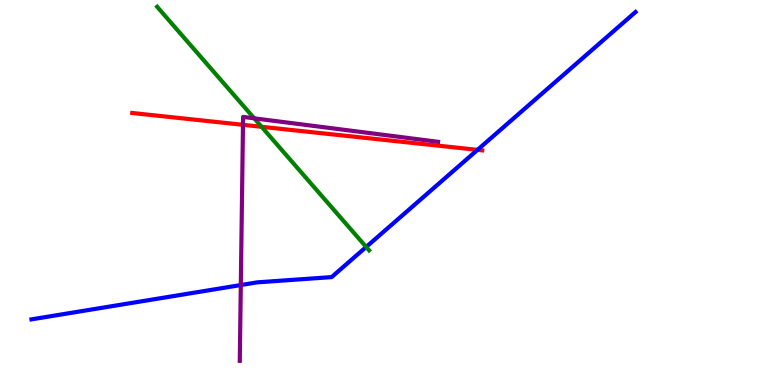[{'lines': ['blue', 'red'], 'intersections': [{'x': 6.16, 'y': 6.11}]}, {'lines': ['green', 'red'], 'intersections': [{'x': 3.38, 'y': 6.71}]}, {'lines': ['purple', 'red'], 'intersections': [{'x': 3.14, 'y': 6.76}]}, {'lines': ['blue', 'green'], 'intersections': [{'x': 4.72, 'y': 3.59}]}, {'lines': ['blue', 'purple'], 'intersections': [{'x': 3.11, 'y': 2.6}]}, {'lines': ['green', 'purple'], 'intersections': [{'x': 3.28, 'y': 6.93}]}]